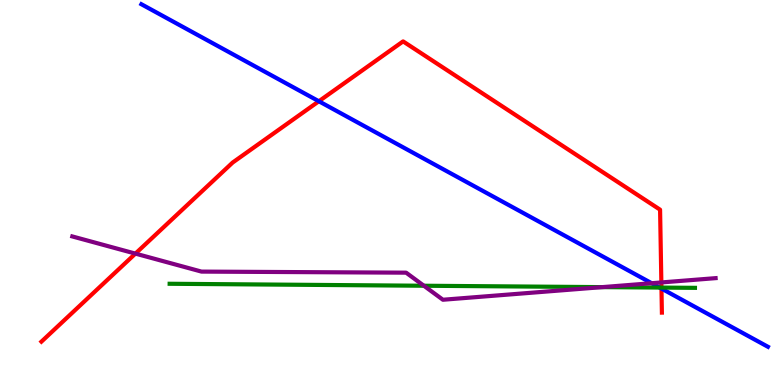[{'lines': ['blue', 'red'], 'intersections': [{'x': 4.11, 'y': 7.37}, {'x': 8.54, 'y': 2.5}]}, {'lines': ['green', 'red'], 'intersections': [{'x': 8.53, 'y': 2.53}]}, {'lines': ['purple', 'red'], 'intersections': [{'x': 1.75, 'y': 3.41}, {'x': 8.53, 'y': 2.66}]}, {'lines': ['blue', 'green'], 'intersections': [{'x': 8.51, 'y': 2.53}]}, {'lines': ['blue', 'purple'], 'intersections': [{'x': 8.41, 'y': 2.64}]}, {'lines': ['green', 'purple'], 'intersections': [{'x': 5.47, 'y': 2.58}, {'x': 7.77, 'y': 2.54}]}]